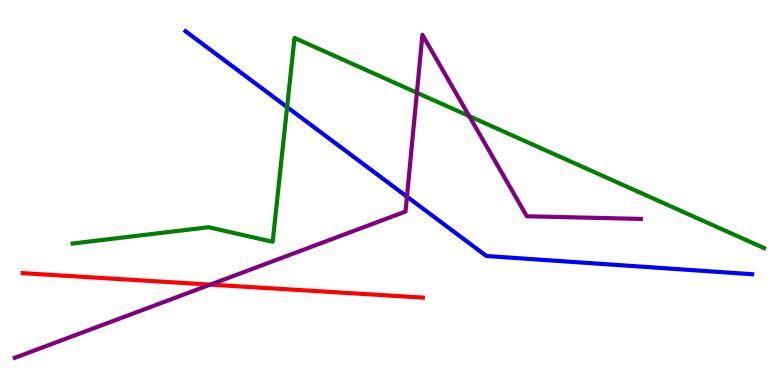[{'lines': ['blue', 'red'], 'intersections': []}, {'lines': ['green', 'red'], 'intersections': []}, {'lines': ['purple', 'red'], 'intersections': [{'x': 2.71, 'y': 2.61}]}, {'lines': ['blue', 'green'], 'intersections': [{'x': 3.7, 'y': 7.22}]}, {'lines': ['blue', 'purple'], 'intersections': [{'x': 5.25, 'y': 4.89}]}, {'lines': ['green', 'purple'], 'intersections': [{'x': 5.38, 'y': 7.59}, {'x': 6.05, 'y': 6.98}]}]